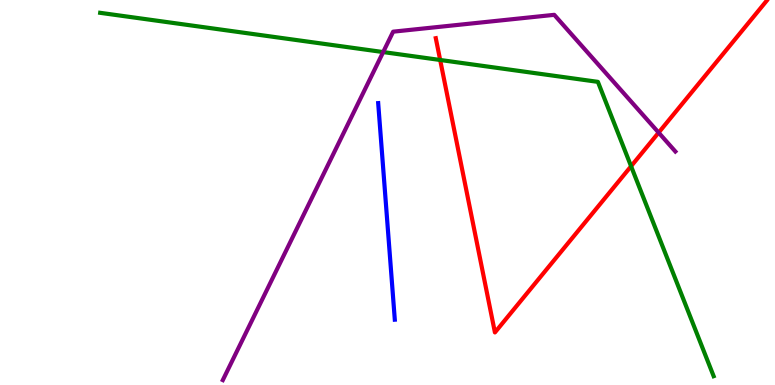[{'lines': ['blue', 'red'], 'intersections': []}, {'lines': ['green', 'red'], 'intersections': [{'x': 5.68, 'y': 8.44}, {'x': 8.14, 'y': 5.68}]}, {'lines': ['purple', 'red'], 'intersections': [{'x': 8.5, 'y': 6.56}]}, {'lines': ['blue', 'green'], 'intersections': []}, {'lines': ['blue', 'purple'], 'intersections': []}, {'lines': ['green', 'purple'], 'intersections': [{'x': 4.94, 'y': 8.65}]}]